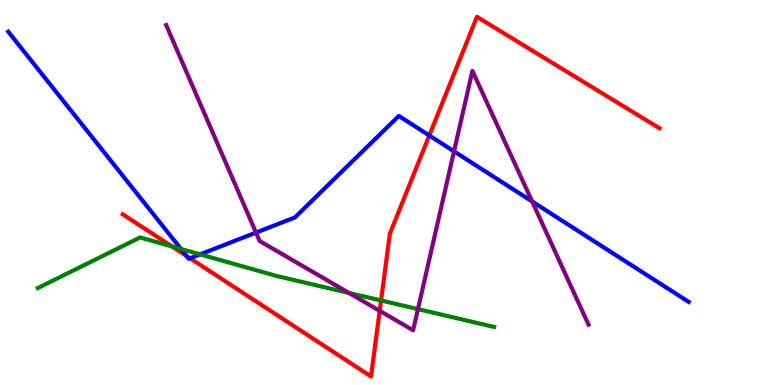[{'lines': ['blue', 'red'], 'intersections': [{'x': 2.41, 'y': 3.35}, {'x': 2.45, 'y': 3.29}, {'x': 5.54, 'y': 6.48}]}, {'lines': ['green', 'red'], 'intersections': [{'x': 2.22, 'y': 3.6}, {'x': 4.92, 'y': 2.2}]}, {'lines': ['purple', 'red'], 'intersections': [{'x': 4.9, 'y': 1.93}]}, {'lines': ['blue', 'green'], 'intersections': [{'x': 2.34, 'y': 3.53}, {'x': 2.58, 'y': 3.39}]}, {'lines': ['blue', 'purple'], 'intersections': [{'x': 3.3, 'y': 3.96}, {'x': 5.86, 'y': 6.07}, {'x': 6.87, 'y': 4.77}]}, {'lines': ['green', 'purple'], 'intersections': [{'x': 4.5, 'y': 2.39}, {'x': 5.39, 'y': 1.97}]}]